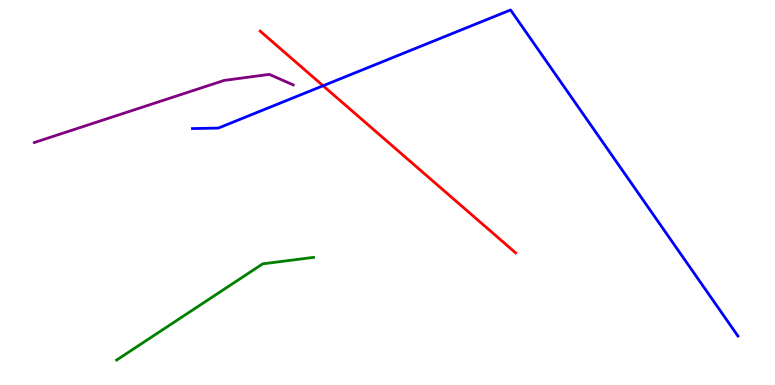[{'lines': ['blue', 'red'], 'intersections': [{'x': 4.17, 'y': 7.77}]}, {'lines': ['green', 'red'], 'intersections': []}, {'lines': ['purple', 'red'], 'intersections': []}, {'lines': ['blue', 'green'], 'intersections': []}, {'lines': ['blue', 'purple'], 'intersections': []}, {'lines': ['green', 'purple'], 'intersections': []}]